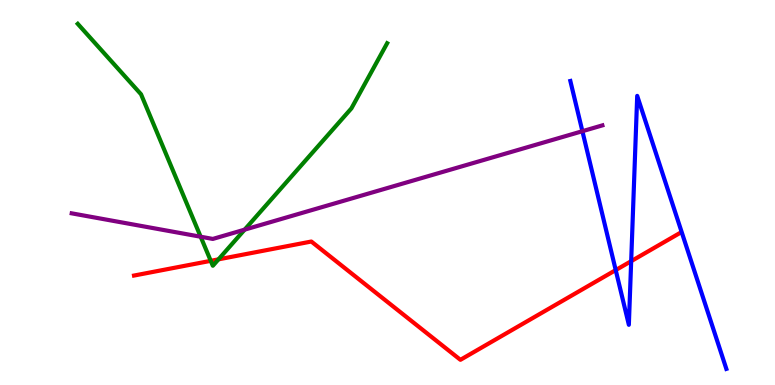[{'lines': ['blue', 'red'], 'intersections': [{'x': 7.94, 'y': 2.98}, {'x': 8.14, 'y': 3.22}]}, {'lines': ['green', 'red'], 'intersections': [{'x': 2.72, 'y': 3.23}, {'x': 2.82, 'y': 3.26}]}, {'lines': ['purple', 'red'], 'intersections': []}, {'lines': ['blue', 'green'], 'intersections': []}, {'lines': ['blue', 'purple'], 'intersections': [{'x': 7.51, 'y': 6.59}]}, {'lines': ['green', 'purple'], 'intersections': [{'x': 2.59, 'y': 3.85}, {'x': 3.16, 'y': 4.03}]}]